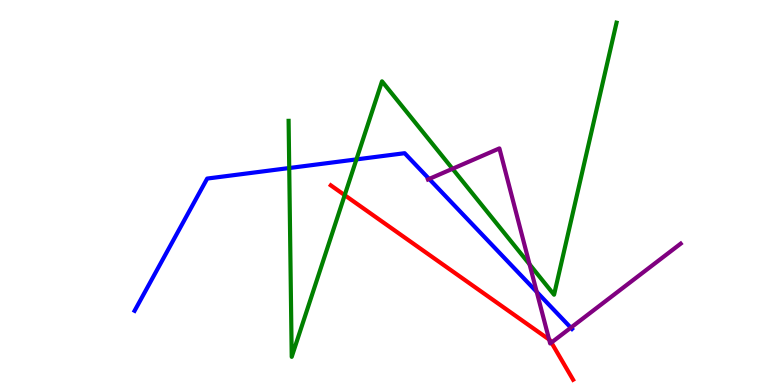[{'lines': ['blue', 'red'], 'intersections': []}, {'lines': ['green', 'red'], 'intersections': [{'x': 4.45, 'y': 4.93}]}, {'lines': ['purple', 'red'], 'intersections': [{'x': 7.09, 'y': 1.18}, {'x': 7.11, 'y': 1.1}]}, {'lines': ['blue', 'green'], 'intersections': [{'x': 3.73, 'y': 5.64}, {'x': 4.6, 'y': 5.86}]}, {'lines': ['blue', 'purple'], 'intersections': [{'x': 5.54, 'y': 5.35}, {'x': 6.93, 'y': 2.42}, {'x': 7.37, 'y': 1.49}]}, {'lines': ['green', 'purple'], 'intersections': [{'x': 5.84, 'y': 5.62}, {'x': 6.83, 'y': 3.13}]}]